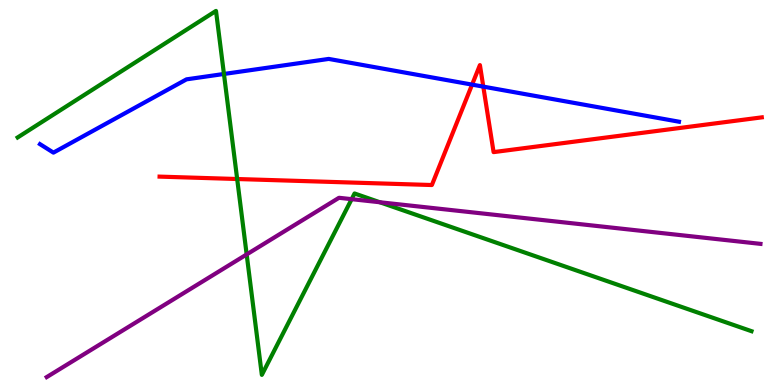[{'lines': ['blue', 'red'], 'intersections': [{'x': 6.09, 'y': 7.8}, {'x': 6.24, 'y': 7.75}]}, {'lines': ['green', 'red'], 'intersections': [{'x': 3.06, 'y': 5.35}]}, {'lines': ['purple', 'red'], 'intersections': []}, {'lines': ['blue', 'green'], 'intersections': [{'x': 2.89, 'y': 8.08}]}, {'lines': ['blue', 'purple'], 'intersections': []}, {'lines': ['green', 'purple'], 'intersections': [{'x': 3.18, 'y': 3.39}, {'x': 4.54, 'y': 4.83}, {'x': 4.9, 'y': 4.75}]}]